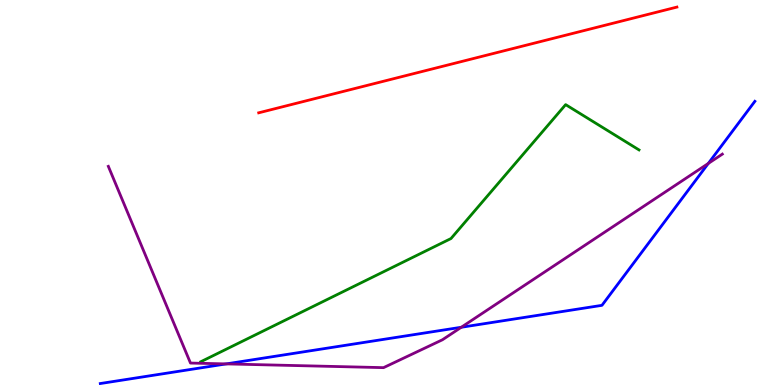[{'lines': ['blue', 'red'], 'intersections': []}, {'lines': ['green', 'red'], 'intersections': []}, {'lines': ['purple', 'red'], 'intersections': []}, {'lines': ['blue', 'green'], 'intersections': []}, {'lines': ['blue', 'purple'], 'intersections': [{'x': 2.92, 'y': 0.548}, {'x': 5.95, 'y': 1.5}, {'x': 9.14, 'y': 5.75}]}, {'lines': ['green', 'purple'], 'intersections': []}]